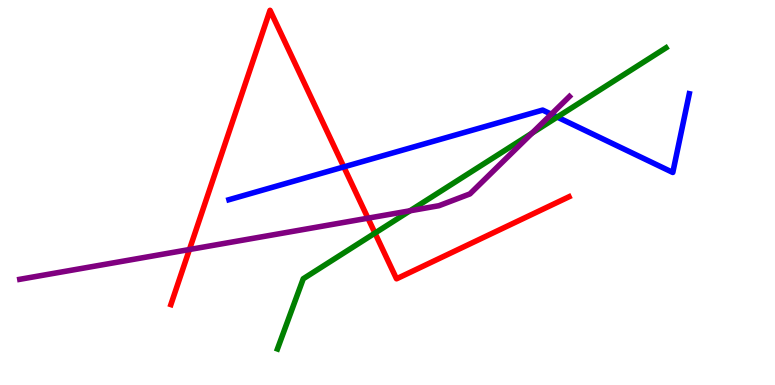[{'lines': ['blue', 'red'], 'intersections': [{'x': 4.44, 'y': 5.66}]}, {'lines': ['green', 'red'], 'intersections': [{'x': 4.84, 'y': 3.95}]}, {'lines': ['purple', 'red'], 'intersections': [{'x': 2.44, 'y': 3.52}, {'x': 4.75, 'y': 4.33}]}, {'lines': ['blue', 'green'], 'intersections': [{'x': 7.19, 'y': 6.96}]}, {'lines': ['blue', 'purple'], 'intersections': [{'x': 7.11, 'y': 7.03}]}, {'lines': ['green', 'purple'], 'intersections': [{'x': 5.29, 'y': 4.52}, {'x': 6.87, 'y': 6.54}]}]